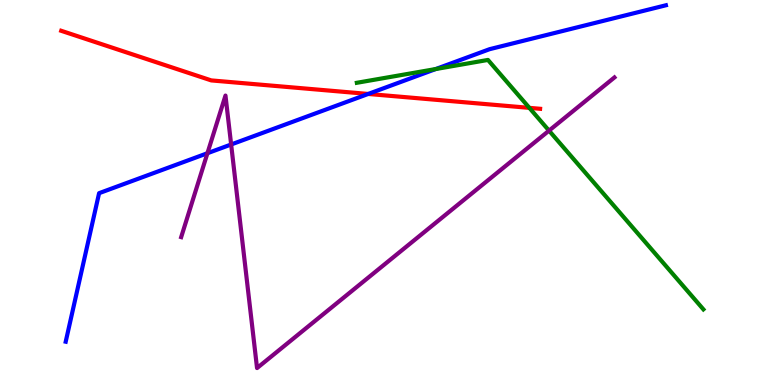[{'lines': ['blue', 'red'], 'intersections': [{'x': 4.75, 'y': 7.56}]}, {'lines': ['green', 'red'], 'intersections': [{'x': 6.83, 'y': 7.2}]}, {'lines': ['purple', 'red'], 'intersections': []}, {'lines': ['blue', 'green'], 'intersections': [{'x': 5.62, 'y': 8.21}]}, {'lines': ['blue', 'purple'], 'intersections': [{'x': 2.68, 'y': 6.02}, {'x': 2.98, 'y': 6.25}]}, {'lines': ['green', 'purple'], 'intersections': [{'x': 7.08, 'y': 6.61}]}]